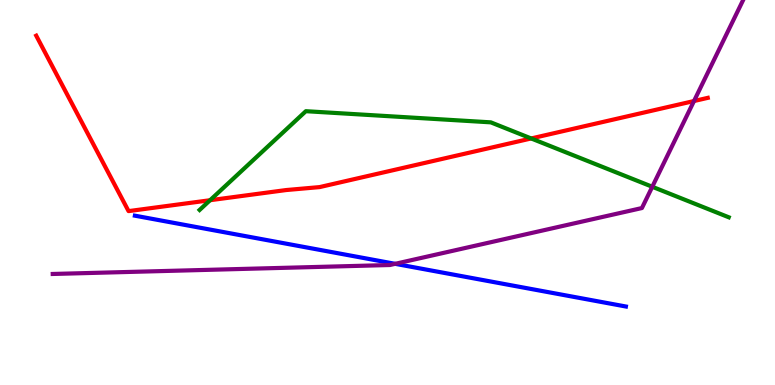[{'lines': ['blue', 'red'], 'intersections': []}, {'lines': ['green', 'red'], 'intersections': [{'x': 2.71, 'y': 4.8}, {'x': 6.85, 'y': 6.4}]}, {'lines': ['purple', 'red'], 'intersections': [{'x': 8.95, 'y': 7.38}]}, {'lines': ['blue', 'green'], 'intersections': []}, {'lines': ['blue', 'purple'], 'intersections': [{'x': 5.1, 'y': 3.15}]}, {'lines': ['green', 'purple'], 'intersections': [{'x': 8.42, 'y': 5.15}]}]